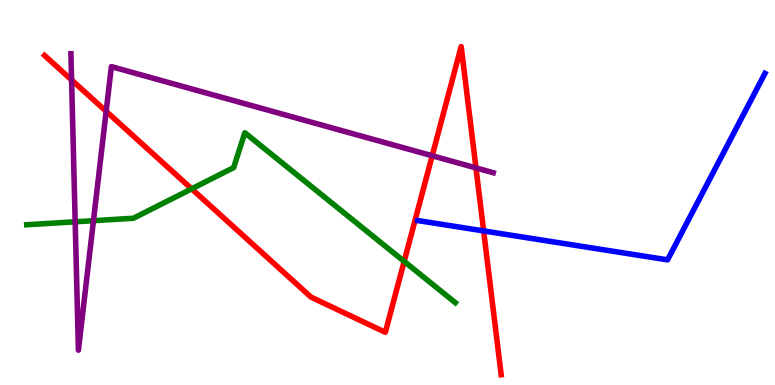[{'lines': ['blue', 'red'], 'intersections': [{'x': 6.24, 'y': 4.0}]}, {'lines': ['green', 'red'], 'intersections': [{'x': 2.47, 'y': 5.1}, {'x': 5.21, 'y': 3.21}]}, {'lines': ['purple', 'red'], 'intersections': [{'x': 0.924, 'y': 7.92}, {'x': 1.37, 'y': 7.11}, {'x': 5.58, 'y': 5.95}, {'x': 6.14, 'y': 5.64}]}, {'lines': ['blue', 'green'], 'intersections': []}, {'lines': ['blue', 'purple'], 'intersections': []}, {'lines': ['green', 'purple'], 'intersections': [{'x': 0.97, 'y': 4.24}, {'x': 1.21, 'y': 4.27}]}]